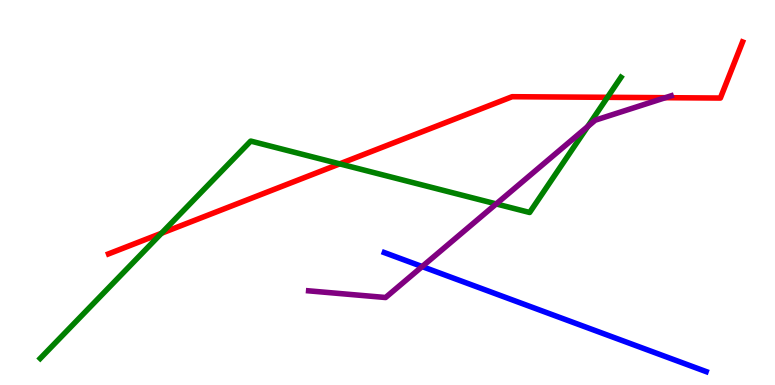[{'lines': ['blue', 'red'], 'intersections': []}, {'lines': ['green', 'red'], 'intersections': [{'x': 2.08, 'y': 3.94}, {'x': 4.38, 'y': 5.74}, {'x': 7.84, 'y': 7.47}]}, {'lines': ['purple', 'red'], 'intersections': [{'x': 8.58, 'y': 7.46}]}, {'lines': ['blue', 'green'], 'intersections': []}, {'lines': ['blue', 'purple'], 'intersections': [{'x': 5.45, 'y': 3.08}]}, {'lines': ['green', 'purple'], 'intersections': [{'x': 6.4, 'y': 4.7}, {'x': 7.58, 'y': 6.71}]}]